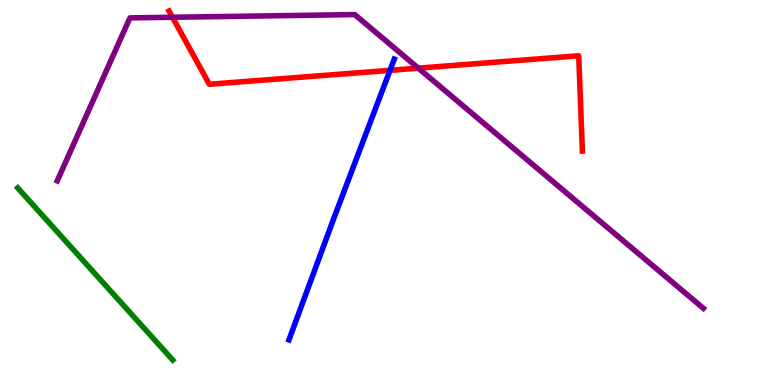[{'lines': ['blue', 'red'], 'intersections': [{'x': 5.03, 'y': 8.17}]}, {'lines': ['green', 'red'], 'intersections': []}, {'lines': ['purple', 'red'], 'intersections': [{'x': 2.23, 'y': 9.55}, {'x': 5.4, 'y': 8.23}]}, {'lines': ['blue', 'green'], 'intersections': []}, {'lines': ['blue', 'purple'], 'intersections': []}, {'lines': ['green', 'purple'], 'intersections': []}]